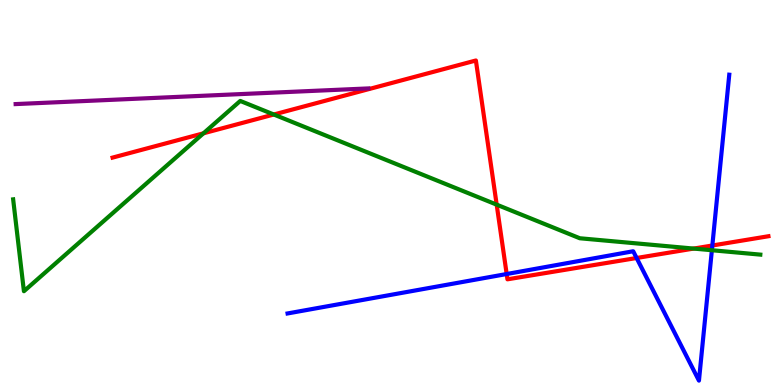[{'lines': ['blue', 'red'], 'intersections': [{'x': 6.54, 'y': 2.88}, {'x': 8.21, 'y': 3.3}, {'x': 9.19, 'y': 3.62}]}, {'lines': ['green', 'red'], 'intersections': [{'x': 2.63, 'y': 6.54}, {'x': 3.53, 'y': 7.03}, {'x': 6.41, 'y': 4.68}, {'x': 8.95, 'y': 3.54}]}, {'lines': ['purple', 'red'], 'intersections': []}, {'lines': ['blue', 'green'], 'intersections': [{'x': 9.19, 'y': 3.5}]}, {'lines': ['blue', 'purple'], 'intersections': []}, {'lines': ['green', 'purple'], 'intersections': []}]